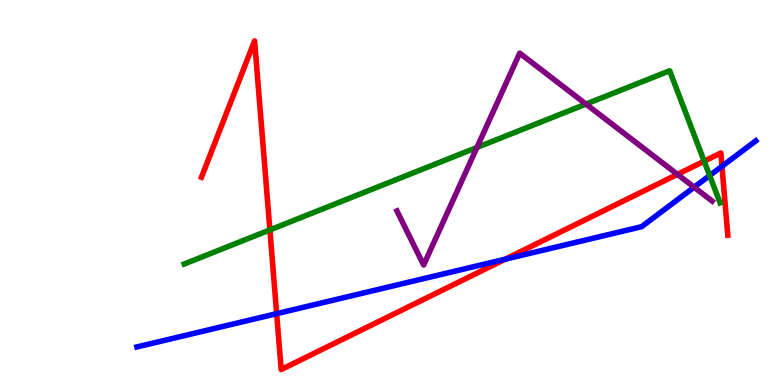[{'lines': ['blue', 'red'], 'intersections': [{'x': 3.57, 'y': 1.85}, {'x': 6.52, 'y': 3.27}, {'x': 9.32, 'y': 5.68}]}, {'lines': ['green', 'red'], 'intersections': [{'x': 3.48, 'y': 4.03}, {'x': 9.09, 'y': 5.81}]}, {'lines': ['purple', 'red'], 'intersections': [{'x': 8.74, 'y': 5.47}]}, {'lines': ['blue', 'green'], 'intersections': [{'x': 9.16, 'y': 5.44}]}, {'lines': ['blue', 'purple'], 'intersections': [{'x': 8.96, 'y': 5.14}]}, {'lines': ['green', 'purple'], 'intersections': [{'x': 6.15, 'y': 6.17}, {'x': 7.56, 'y': 7.3}]}]